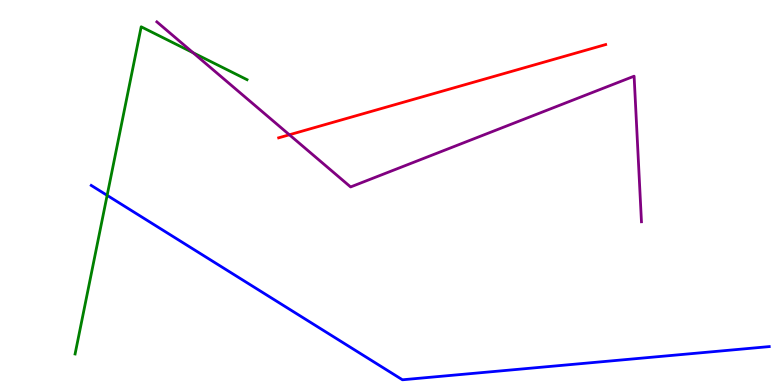[{'lines': ['blue', 'red'], 'intersections': []}, {'lines': ['green', 'red'], 'intersections': []}, {'lines': ['purple', 'red'], 'intersections': [{'x': 3.73, 'y': 6.5}]}, {'lines': ['blue', 'green'], 'intersections': [{'x': 1.38, 'y': 4.93}]}, {'lines': ['blue', 'purple'], 'intersections': []}, {'lines': ['green', 'purple'], 'intersections': [{'x': 2.49, 'y': 8.63}]}]